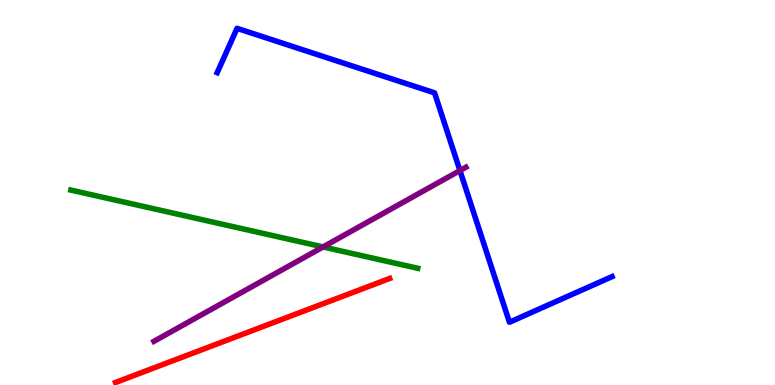[{'lines': ['blue', 'red'], 'intersections': []}, {'lines': ['green', 'red'], 'intersections': []}, {'lines': ['purple', 'red'], 'intersections': []}, {'lines': ['blue', 'green'], 'intersections': []}, {'lines': ['blue', 'purple'], 'intersections': [{'x': 5.93, 'y': 5.57}]}, {'lines': ['green', 'purple'], 'intersections': [{'x': 4.17, 'y': 3.59}]}]